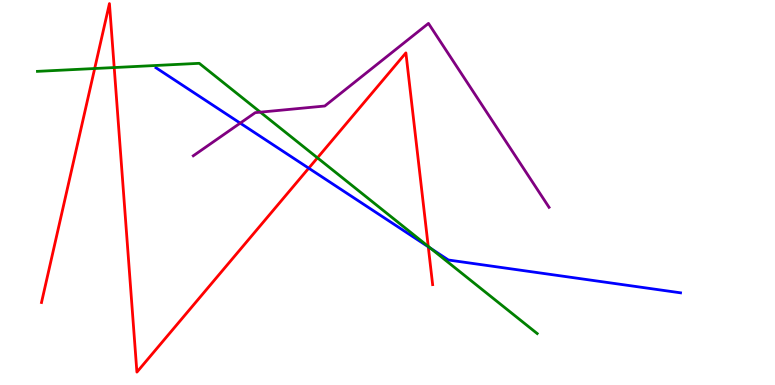[{'lines': ['blue', 'red'], 'intersections': [{'x': 3.98, 'y': 5.63}, {'x': 5.53, 'y': 3.59}]}, {'lines': ['green', 'red'], 'intersections': [{'x': 1.22, 'y': 8.22}, {'x': 1.47, 'y': 8.25}, {'x': 4.1, 'y': 5.9}, {'x': 5.53, 'y': 3.6}]}, {'lines': ['purple', 'red'], 'intersections': []}, {'lines': ['blue', 'green'], 'intersections': [{'x': 5.56, 'y': 3.55}]}, {'lines': ['blue', 'purple'], 'intersections': [{'x': 3.1, 'y': 6.8}]}, {'lines': ['green', 'purple'], 'intersections': [{'x': 3.36, 'y': 7.09}]}]